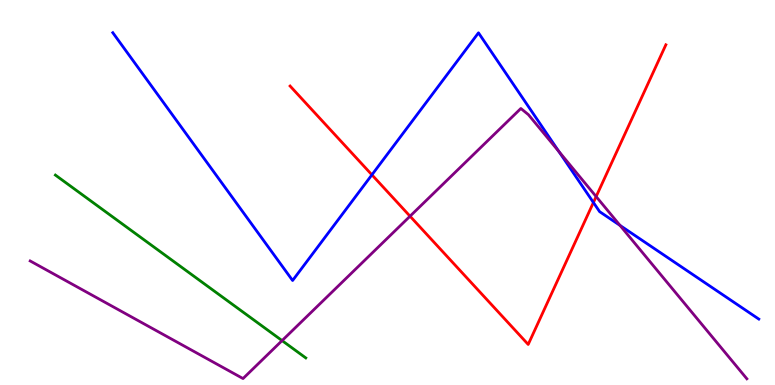[{'lines': ['blue', 'red'], 'intersections': [{'x': 4.8, 'y': 5.46}, {'x': 7.66, 'y': 4.74}]}, {'lines': ['green', 'red'], 'intersections': []}, {'lines': ['purple', 'red'], 'intersections': [{'x': 5.29, 'y': 4.38}, {'x': 7.69, 'y': 4.89}]}, {'lines': ['blue', 'green'], 'intersections': []}, {'lines': ['blue', 'purple'], 'intersections': [{'x': 7.21, 'y': 6.07}, {'x': 8.0, 'y': 4.15}]}, {'lines': ['green', 'purple'], 'intersections': [{'x': 3.64, 'y': 1.15}]}]